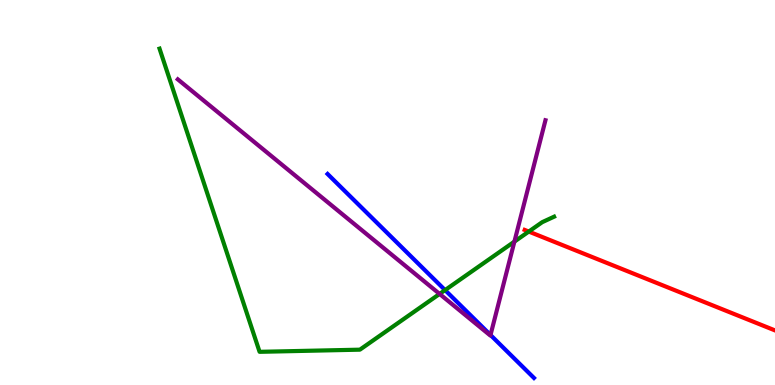[{'lines': ['blue', 'red'], 'intersections': []}, {'lines': ['green', 'red'], 'intersections': [{'x': 6.82, 'y': 3.99}]}, {'lines': ['purple', 'red'], 'intersections': []}, {'lines': ['blue', 'green'], 'intersections': [{'x': 5.74, 'y': 2.46}]}, {'lines': ['blue', 'purple'], 'intersections': [{'x': 6.33, 'y': 1.3}]}, {'lines': ['green', 'purple'], 'intersections': [{'x': 5.67, 'y': 2.37}, {'x': 6.64, 'y': 3.72}]}]